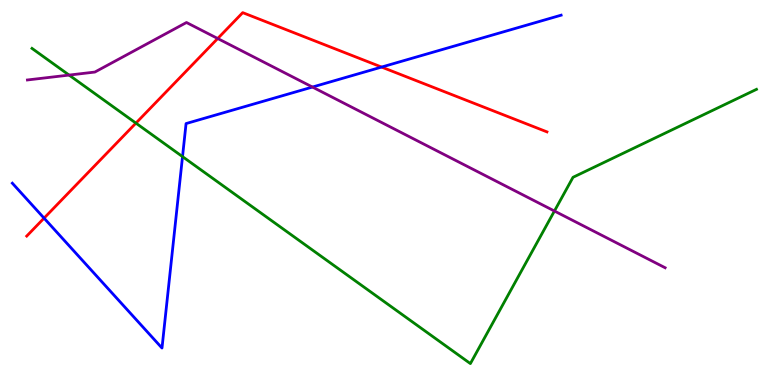[{'lines': ['blue', 'red'], 'intersections': [{'x': 0.569, 'y': 4.33}, {'x': 4.92, 'y': 8.26}]}, {'lines': ['green', 'red'], 'intersections': [{'x': 1.75, 'y': 6.8}]}, {'lines': ['purple', 'red'], 'intersections': [{'x': 2.81, 'y': 9.0}]}, {'lines': ['blue', 'green'], 'intersections': [{'x': 2.36, 'y': 5.93}]}, {'lines': ['blue', 'purple'], 'intersections': [{'x': 4.03, 'y': 7.74}]}, {'lines': ['green', 'purple'], 'intersections': [{'x': 0.892, 'y': 8.05}, {'x': 7.15, 'y': 4.52}]}]